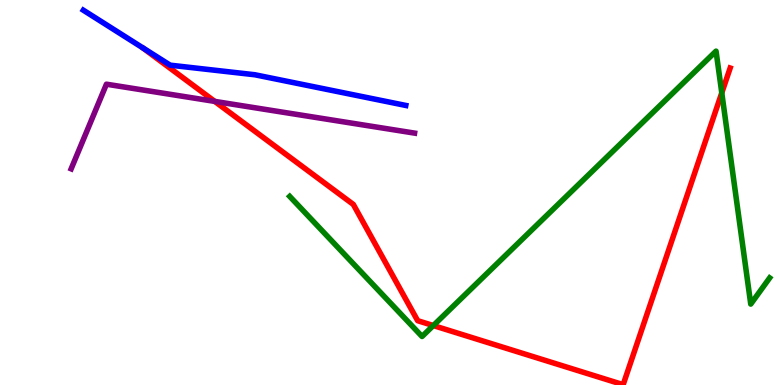[{'lines': ['blue', 'red'], 'intersections': []}, {'lines': ['green', 'red'], 'intersections': [{'x': 5.59, 'y': 1.54}, {'x': 9.31, 'y': 7.59}]}, {'lines': ['purple', 'red'], 'intersections': [{'x': 2.77, 'y': 7.37}]}, {'lines': ['blue', 'green'], 'intersections': []}, {'lines': ['blue', 'purple'], 'intersections': []}, {'lines': ['green', 'purple'], 'intersections': []}]